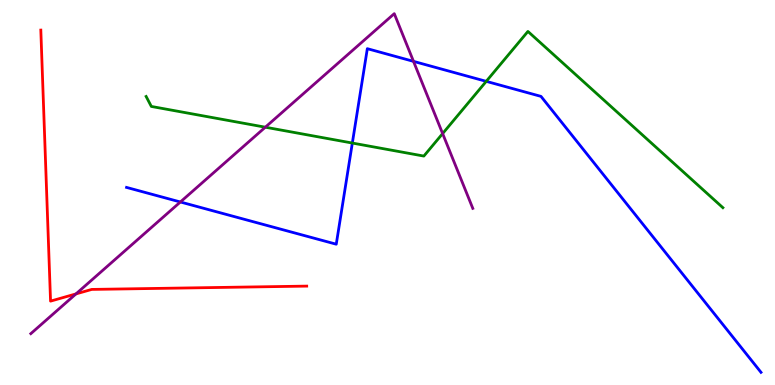[{'lines': ['blue', 'red'], 'intersections': []}, {'lines': ['green', 'red'], 'intersections': []}, {'lines': ['purple', 'red'], 'intersections': [{'x': 0.98, 'y': 2.37}]}, {'lines': ['blue', 'green'], 'intersections': [{'x': 4.55, 'y': 6.28}, {'x': 6.27, 'y': 7.89}]}, {'lines': ['blue', 'purple'], 'intersections': [{'x': 2.33, 'y': 4.75}, {'x': 5.34, 'y': 8.41}]}, {'lines': ['green', 'purple'], 'intersections': [{'x': 3.42, 'y': 6.7}, {'x': 5.71, 'y': 6.53}]}]